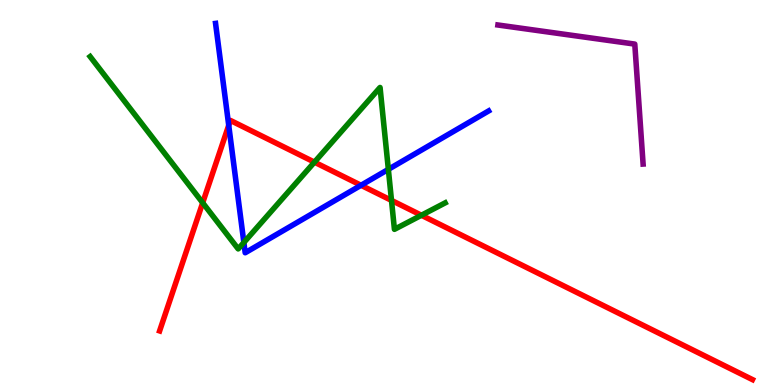[{'lines': ['blue', 'red'], 'intersections': [{'x': 2.95, 'y': 6.75}, {'x': 4.66, 'y': 5.19}]}, {'lines': ['green', 'red'], 'intersections': [{'x': 2.62, 'y': 4.73}, {'x': 4.06, 'y': 5.79}, {'x': 5.05, 'y': 4.79}, {'x': 5.44, 'y': 4.41}]}, {'lines': ['purple', 'red'], 'intersections': []}, {'lines': ['blue', 'green'], 'intersections': [{'x': 3.15, 'y': 3.7}, {'x': 5.01, 'y': 5.6}]}, {'lines': ['blue', 'purple'], 'intersections': []}, {'lines': ['green', 'purple'], 'intersections': []}]